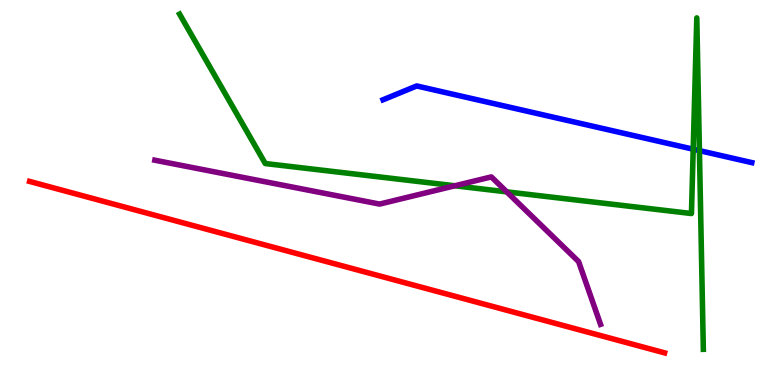[{'lines': ['blue', 'red'], 'intersections': []}, {'lines': ['green', 'red'], 'intersections': []}, {'lines': ['purple', 'red'], 'intersections': []}, {'lines': ['blue', 'green'], 'intersections': [{'x': 8.94, 'y': 6.12}, {'x': 9.02, 'y': 6.09}]}, {'lines': ['blue', 'purple'], 'intersections': []}, {'lines': ['green', 'purple'], 'intersections': [{'x': 5.87, 'y': 5.17}, {'x': 6.54, 'y': 5.02}]}]